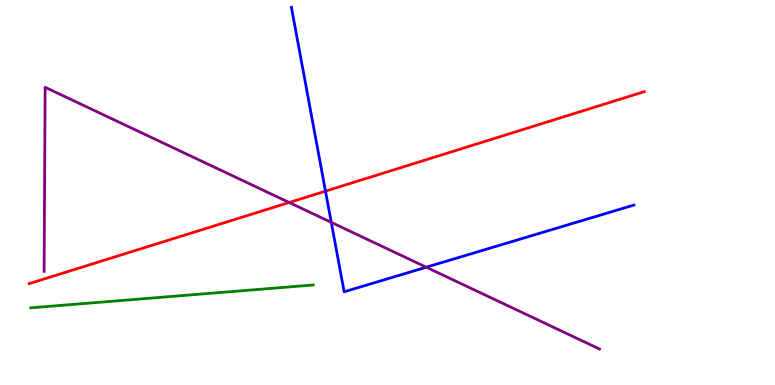[{'lines': ['blue', 'red'], 'intersections': [{'x': 4.2, 'y': 5.03}]}, {'lines': ['green', 'red'], 'intersections': []}, {'lines': ['purple', 'red'], 'intersections': [{'x': 3.73, 'y': 4.74}]}, {'lines': ['blue', 'green'], 'intersections': []}, {'lines': ['blue', 'purple'], 'intersections': [{'x': 4.27, 'y': 4.22}, {'x': 5.5, 'y': 3.06}]}, {'lines': ['green', 'purple'], 'intersections': []}]